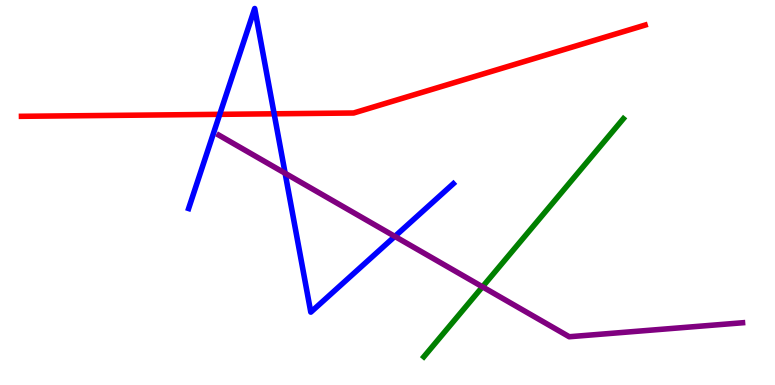[{'lines': ['blue', 'red'], 'intersections': [{'x': 2.84, 'y': 7.03}, {'x': 3.54, 'y': 7.04}]}, {'lines': ['green', 'red'], 'intersections': []}, {'lines': ['purple', 'red'], 'intersections': []}, {'lines': ['blue', 'green'], 'intersections': []}, {'lines': ['blue', 'purple'], 'intersections': [{'x': 3.68, 'y': 5.5}, {'x': 5.09, 'y': 3.86}]}, {'lines': ['green', 'purple'], 'intersections': [{'x': 6.23, 'y': 2.55}]}]